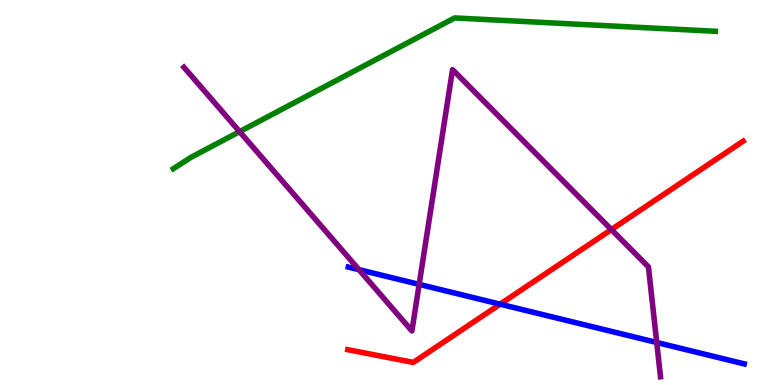[{'lines': ['blue', 'red'], 'intersections': [{'x': 6.45, 'y': 2.1}]}, {'lines': ['green', 'red'], 'intersections': []}, {'lines': ['purple', 'red'], 'intersections': [{'x': 7.89, 'y': 4.04}]}, {'lines': ['blue', 'green'], 'intersections': []}, {'lines': ['blue', 'purple'], 'intersections': [{'x': 4.63, 'y': 3.0}, {'x': 5.41, 'y': 2.61}, {'x': 8.47, 'y': 1.1}]}, {'lines': ['green', 'purple'], 'intersections': [{'x': 3.09, 'y': 6.58}]}]